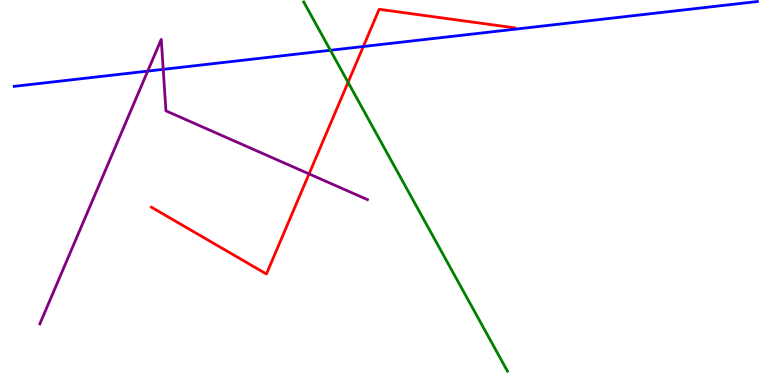[{'lines': ['blue', 'red'], 'intersections': [{'x': 4.69, 'y': 8.79}]}, {'lines': ['green', 'red'], 'intersections': [{'x': 4.49, 'y': 7.86}]}, {'lines': ['purple', 'red'], 'intersections': [{'x': 3.99, 'y': 5.48}]}, {'lines': ['blue', 'green'], 'intersections': [{'x': 4.26, 'y': 8.69}]}, {'lines': ['blue', 'purple'], 'intersections': [{'x': 1.91, 'y': 8.15}, {'x': 2.11, 'y': 8.2}]}, {'lines': ['green', 'purple'], 'intersections': []}]